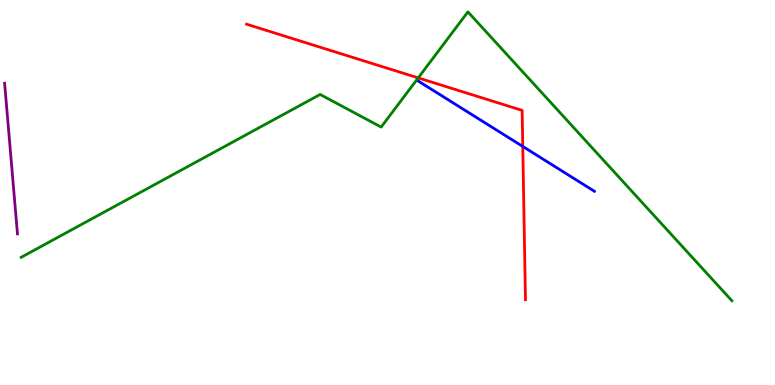[{'lines': ['blue', 'red'], 'intersections': [{'x': 6.75, 'y': 6.2}]}, {'lines': ['green', 'red'], 'intersections': [{'x': 5.4, 'y': 7.98}]}, {'lines': ['purple', 'red'], 'intersections': []}, {'lines': ['blue', 'green'], 'intersections': []}, {'lines': ['blue', 'purple'], 'intersections': []}, {'lines': ['green', 'purple'], 'intersections': []}]